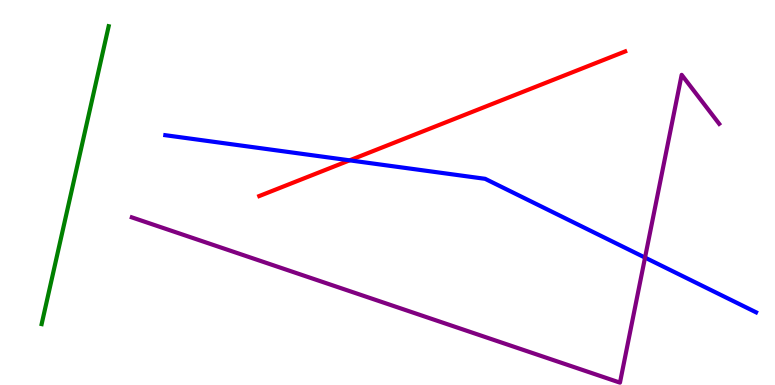[{'lines': ['blue', 'red'], 'intersections': [{'x': 4.51, 'y': 5.84}]}, {'lines': ['green', 'red'], 'intersections': []}, {'lines': ['purple', 'red'], 'intersections': []}, {'lines': ['blue', 'green'], 'intersections': []}, {'lines': ['blue', 'purple'], 'intersections': [{'x': 8.32, 'y': 3.31}]}, {'lines': ['green', 'purple'], 'intersections': []}]